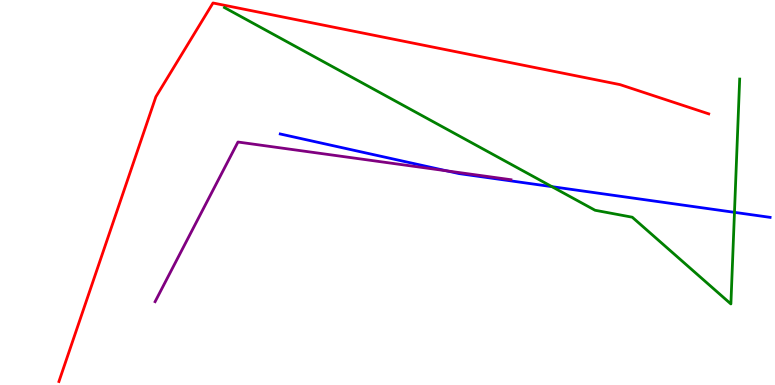[{'lines': ['blue', 'red'], 'intersections': []}, {'lines': ['green', 'red'], 'intersections': []}, {'lines': ['purple', 'red'], 'intersections': []}, {'lines': ['blue', 'green'], 'intersections': [{'x': 7.12, 'y': 5.15}, {'x': 9.48, 'y': 4.48}]}, {'lines': ['blue', 'purple'], 'intersections': [{'x': 5.76, 'y': 5.56}]}, {'lines': ['green', 'purple'], 'intersections': []}]